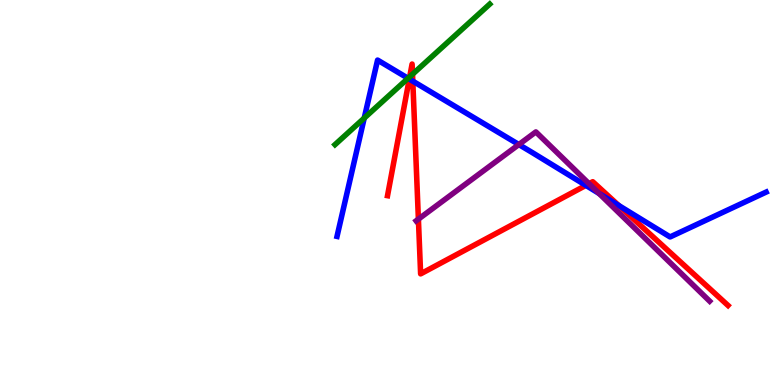[{'lines': ['blue', 'red'], 'intersections': [{'x': 5.28, 'y': 7.95}, {'x': 5.33, 'y': 7.89}, {'x': 7.56, 'y': 5.18}, {'x': 7.98, 'y': 4.66}]}, {'lines': ['green', 'red'], 'intersections': [{'x': 5.29, 'y': 8.01}, {'x': 5.32, 'y': 8.07}]}, {'lines': ['purple', 'red'], 'intersections': [{'x': 5.4, 'y': 4.31}, {'x': 7.6, 'y': 5.23}]}, {'lines': ['blue', 'green'], 'intersections': [{'x': 4.7, 'y': 6.93}, {'x': 5.27, 'y': 7.97}]}, {'lines': ['blue', 'purple'], 'intersections': [{'x': 6.69, 'y': 6.25}, {'x': 7.73, 'y': 4.98}]}, {'lines': ['green', 'purple'], 'intersections': []}]